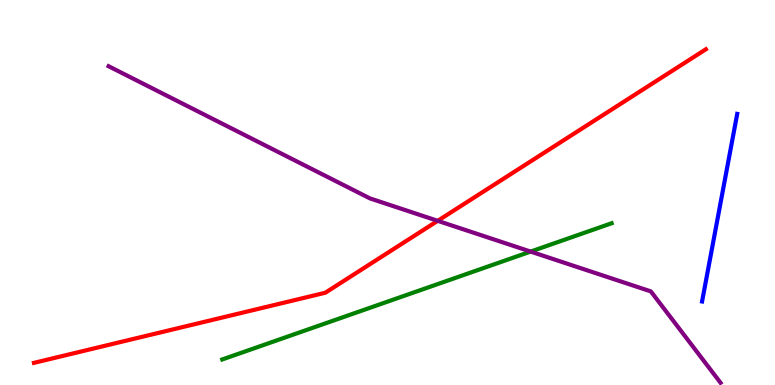[{'lines': ['blue', 'red'], 'intersections': []}, {'lines': ['green', 'red'], 'intersections': []}, {'lines': ['purple', 'red'], 'intersections': [{'x': 5.65, 'y': 4.26}]}, {'lines': ['blue', 'green'], 'intersections': []}, {'lines': ['blue', 'purple'], 'intersections': []}, {'lines': ['green', 'purple'], 'intersections': [{'x': 6.85, 'y': 3.47}]}]